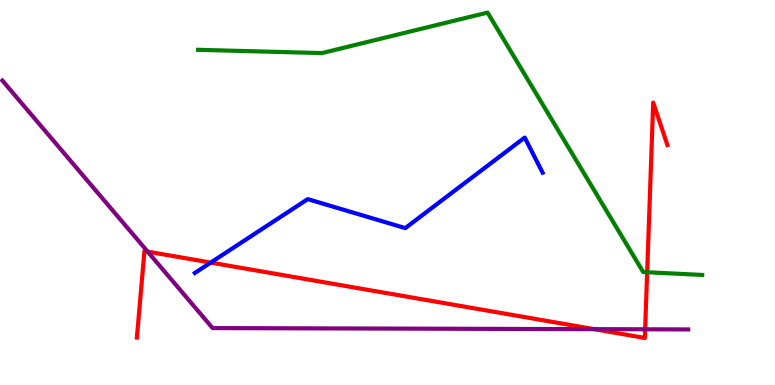[{'lines': ['blue', 'red'], 'intersections': [{'x': 2.72, 'y': 3.18}]}, {'lines': ['green', 'red'], 'intersections': [{'x': 8.35, 'y': 2.93}]}, {'lines': ['purple', 'red'], 'intersections': [{'x': 1.91, 'y': 3.46}, {'x': 7.67, 'y': 1.45}, {'x': 8.32, 'y': 1.45}]}, {'lines': ['blue', 'green'], 'intersections': []}, {'lines': ['blue', 'purple'], 'intersections': []}, {'lines': ['green', 'purple'], 'intersections': []}]